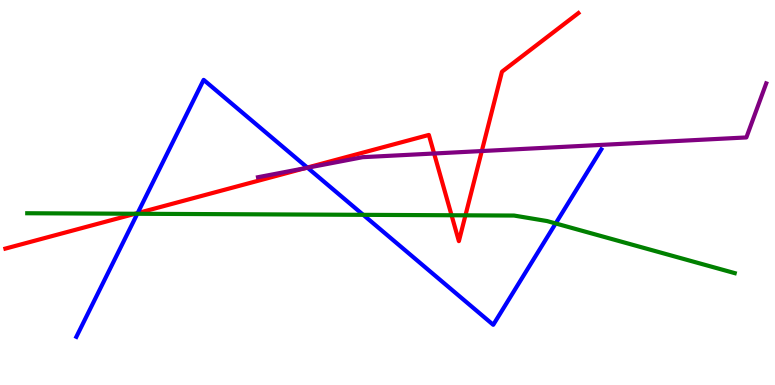[{'lines': ['blue', 'red'], 'intersections': [{'x': 1.78, 'y': 4.46}, {'x': 3.97, 'y': 5.65}]}, {'lines': ['green', 'red'], 'intersections': [{'x': 1.74, 'y': 4.45}, {'x': 5.83, 'y': 4.41}, {'x': 6.01, 'y': 4.41}]}, {'lines': ['purple', 'red'], 'intersections': [{'x': 3.93, 'y': 5.63}, {'x': 5.6, 'y': 6.01}, {'x': 6.22, 'y': 6.08}]}, {'lines': ['blue', 'green'], 'intersections': [{'x': 1.77, 'y': 4.45}, {'x': 4.69, 'y': 4.42}, {'x': 7.17, 'y': 4.2}]}, {'lines': ['blue', 'purple'], 'intersections': [{'x': 3.97, 'y': 5.64}]}, {'lines': ['green', 'purple'], 'intersections': []}]